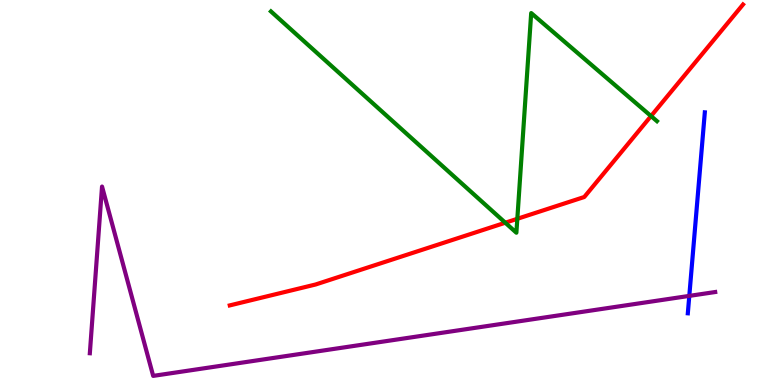[{'lines': ['blue', 'red'], 'intersections': []}, {'lines': ['green', 'red'], 'intersections': [{'x': 6.52, 'y': 4.22}, {'x': 6.68, 'y': 4.32}, {'x': 8.4, 'y': 6.99}]}, {'lines': ['purple', 'red'], 'intersections': []}, {'lines': ['blue', 'green'], 'intersections': []}, {'lines': ['blue', 'purple'], 'intersections': [{'x': 8.89, 'y': 2.31}]}, {'lines': ['green', 'purple'], 'intersections': []}]